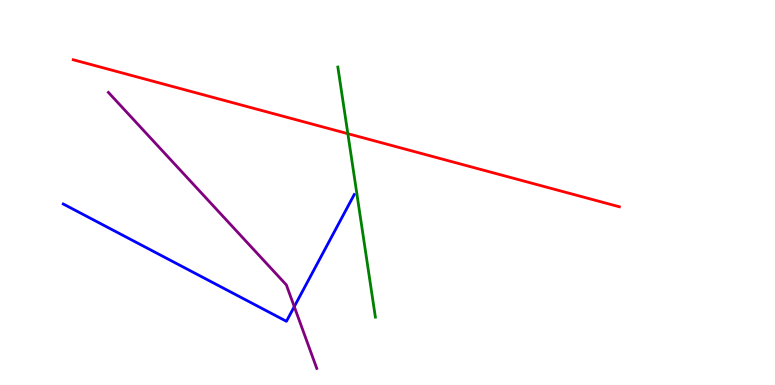[{'lines': ['blue', 'red'], 'intersections': []}, {'lines': ['green', 'red'], 'intersections': [{'x': 4.49, 'y': 6.53}]}, {'lines': ['purple', 'red'], 'intersections': []}, {'lines': ['blue', 'green'], 'intersections': []}, {'lines': ['blue', 'purple'], 'intersections': [{'x': 3.8, 'y': 2.03}]}, {'lines': ['green', 'purple'], 'intersections': []}]